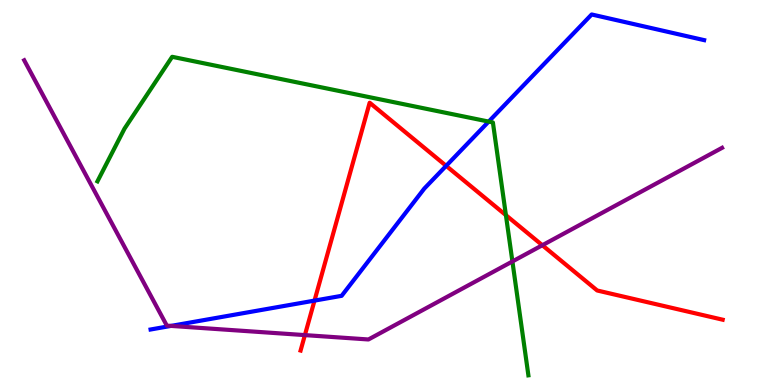[{'lines': ['blue', 'red'], 'intersections': [{'x': 4.06, 'y': 2.19}, {'x': 5.76, 'y': 5.69}]}, {'lines': ['green', 'red'], 'intersections': [{'x': 6.53, 'y': 4.41}]}, {'lines': ['purple', 'red'], 'intersections': [{'x': 3.93, 'y': 1.3}, {'x': 7.0, 'y': 3.63}]}, {'lines': ['blue', 'green'], 'intersections': [{'x': 6.31, 'y': 6.84}]}, {'lines': ['blue', 'purple'], 'intersections': [{'x': 2.21, 'y': 1.54}]}, {'lines': ['green', 'purple'], 'intersections': [{'x': 6.61, 'y': 3.21}]}]